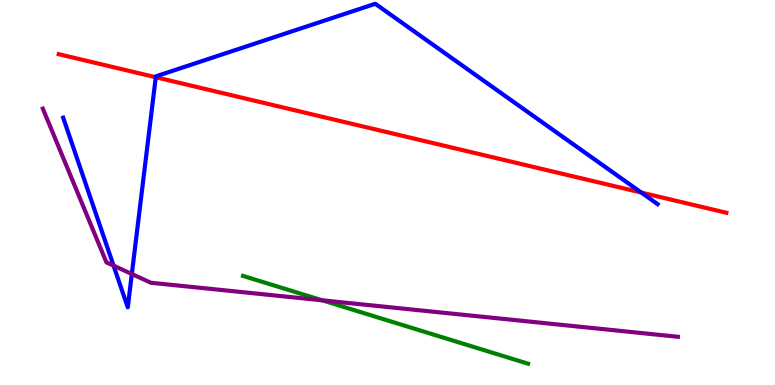[{'lines': ['blue', 'red'], 'intersections': [{'x': 2.01, 'y': 7.99}, {'x': 8.27, 'y': 5.0}]}, {'lines': ['green', 'red'], 'intersections': []}, {'lines': ['purple', 'red'], 'intersections': []}, {'lines': ['blue', 'green'], 'intersections': []}, {'lines': ['blue', 'purple'], 'intersections': [{'x': 1.47, 'y': 3.1}, {'x': 1.7, 'y': 2.88}]}, {'lines': ['green', 'purple'], 'intersections': [{'x': 4.16, 'y': 2.2}]}]